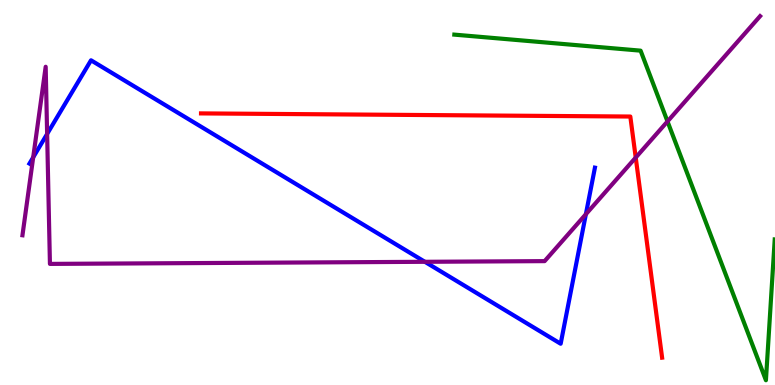[{'lines': ['blue', 'red'], 'intersections': []}, {'lines': ['green', 'red'], 'intersections': []}, {'lines': ['purple', 'red'], 'intersections': [{'x': 8.2, 'y': 5.91}]}, {'lines': ['blue', 'green'], 'intersections': []}, {'lines': ['blue', 'purple'], 'intersections': [{'x': 0.428, 'y': 5.91}, {'x': 0.608, 'y': 6.52}, {'x': 5.48, 'y': 3.2}, {'x': 7.56, 'y': 4.44}]}, {'lines': ['green', 'purple'], 'intersections': [{'x': 8.61, 'y': 6.85}]}]